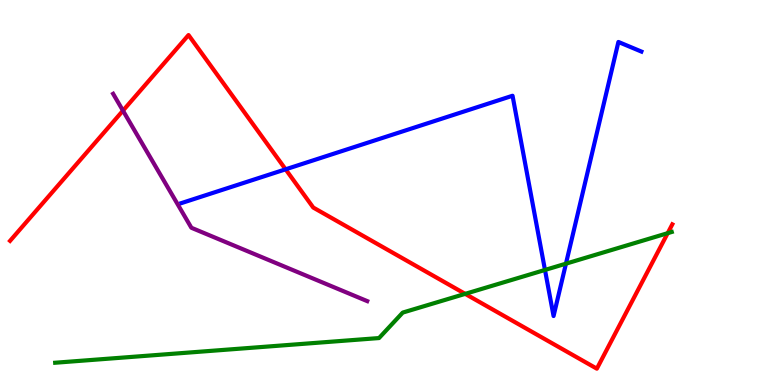[{'lines': ['blue', 'red'], 'intersections': [{'x': 3.69, 'y': 5.6}]}, {'lines': ['green', 'red'], 'intersections': [{'x': 6.0, 'y': 2.37}, {'x': 8.62, 'y': 3.94}]}, {'lines': ['purple', 'red'], 'intersections': [{'x': 1.59, 'y': 7.13}]}, {'lines': ['blue', 'green'], 'intersections': [{'x': 7.03, 'y': 2.99}, {'x': 7.3, 'y': 3.15}]}, {'lines': ['blue', 'purple'], 'intersections': []}, {'lines': ['green', 'purple'], 'intersections': []}]